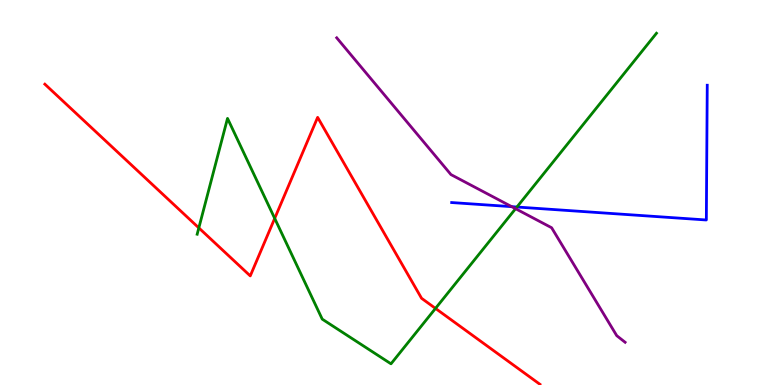[{'lines': ['blue', 'red'], 'intersections': []}, {'lines': ['green', 'red'], 'intersections': [{'x': 2.57, 'y': 4.08}, {'x': 3.54, 'y': 4.33}, {'x': 5.62, 'y': 1.99}]}, {'lines': ['purple', 'red'], 'intersections': []}, {'lines': ['blue', 'green'], 'intersections': [{'x': 6.67, 'y': 4.62}]}, {'lines': ['blue', 'purple'], 'intersections': [{'x': 6.6, 'y': 4.63}]}, {'lines': ['green', 'purple'], 'intersections': [{'x': 6.65, 'y': 4.58}]}]